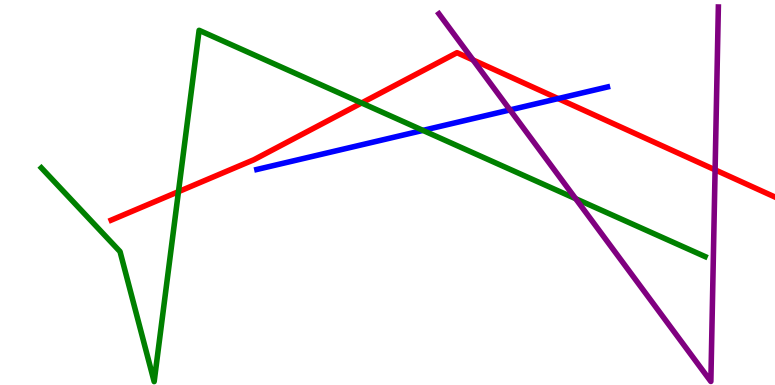[{'lines': ['blue', 'red'], 'intersections': [{'x': 7.2, 'y': 7.44}]}, {'lines': ['green', 'red'], 'intersections': [{'x': 2.3, 'y': 5.02}, {'x': 4.67, 'y': 7.33}]}, {'lines': ['purple', 'red'], 'intersections': [{'x': 6.1, 'y': 8.44}, {'x': 9.23, 'y': 5.59}]}, {'lines': ['blue', 'green'], 'intersections': [{'x': 5.46, 'y': 6.61}]}, {'lines': ['blue', 'purple'], 'intersections': [{'x': 6.58, 'y': 7.15}]}, {'lines': ['green', 'purple'], 'intersections': [{'x': 7.43, 'y': 4.84}]}]